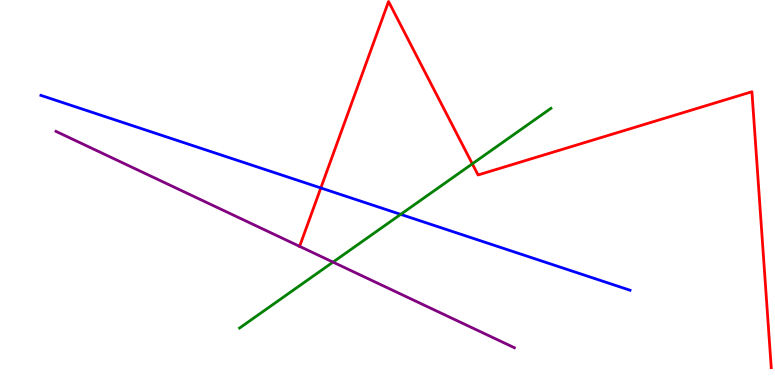[{'lines': ['blue', 'red'], 'intersections': [{'x': 4.14, 'y': 5.12}]}, {'lines': ['green', 'red'], 'intersections': [{'x': 6.09, 'y': 5.74}]}, {'lines': ['purple', 'red'], 'intersections': [{'x': 3.87, 'y': 3.6}]}, {'lines': ['blue', 'green'], 'intersections': [{'x': 5.17, 'y': 4.43}]}, {'lines': ['blue', 'purple'], 'intersections': []}, {'lines': ['green', 'purple'], 'intersections': [{'x': 4.3, 'y': 3.19}]}]